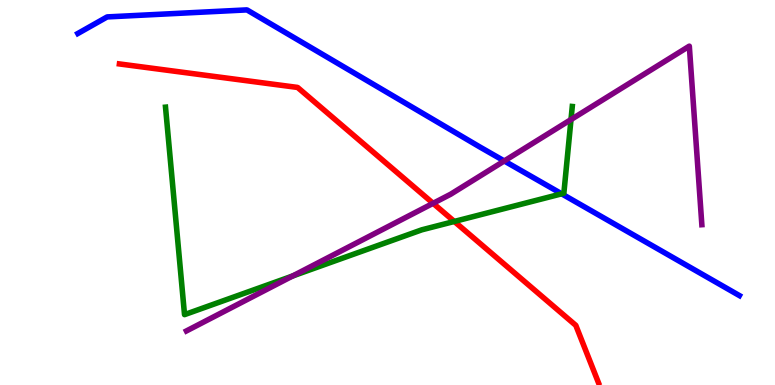[{'lines': ['blue', 'red'], 'intersections': []}, {'lines': ['green', 'red'], 'intersections': [{'x': 5.86, 'y': 4.25}]}, {'lines': ['purple', 'red'], 'intersections': [{'x': 5.59, 'y': 4.72}]}, {'lines': ['blue', 'green'], 'intersections': [{'x': 7.25, 'y': 4.97}]}, {'lines': ['blue', 'purple'], 'intersections': [{'x': 6.51, 'y': 5.82}]}, {'lines': ['green', 'purple'], 'intersections': [{'x': 3.78, 'y': 2.83}, {'x': 7.37, 'y': 6.89}]}]